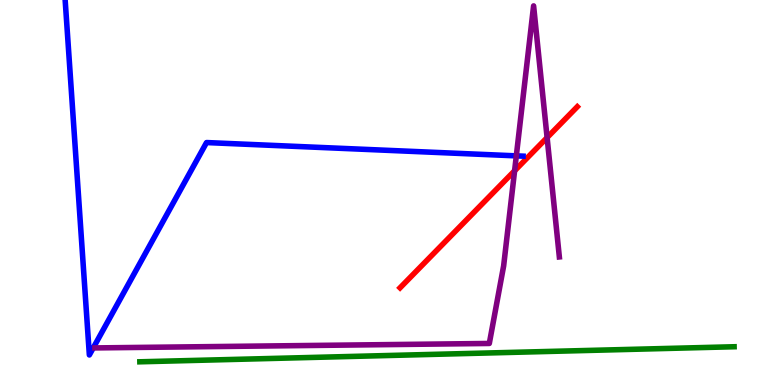[{'lines': ['blue', 'red'], 'intersections': []}, {'lines': ['green', 'red'], 'intersections': []}, {'lines': ['purple', 'red'], 'intersections': [{'x': 6.64, 'y': 5.56}, {'x': 7.06, 'y': 6.43}]}, {'lines': ['blue', 'green'], 'intersections': []}, {'lines': ['blue', 'purple'], 'intersections': [{'x': 6.66, 'y': 5.95}]}, {'lines': ['green', 'purple'], 'intersections': []}]